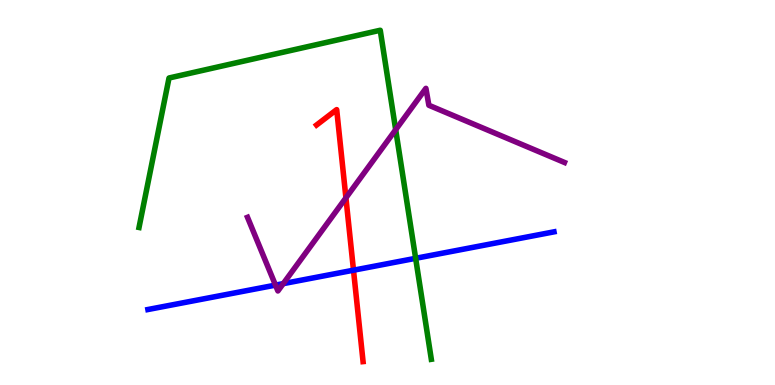[{'lines': ['blue', 'red'], 'intersections': [{'x': 4.56, 'y': 2.98}]}, {'lines': ['green', 'red'], 'intersections': []}, {'lines': ['purple', 'red'], 'intersections': [{'x': 4.46, 'y': 4.86}]}, {'lines': ['blue', 'green'], 'intersections': [{'x': 5.36, 'y': 3.29}]}, {'lines': ['blue', 'purple'], 'intersections': [{'x': 3.55, 'y': 2.59}, {'x': 3.65, 'y': 2.63}]}, {'lines': ['green', 'purple'], 'intersections': [{'x': 5.11, 'y': 6.63}]}]